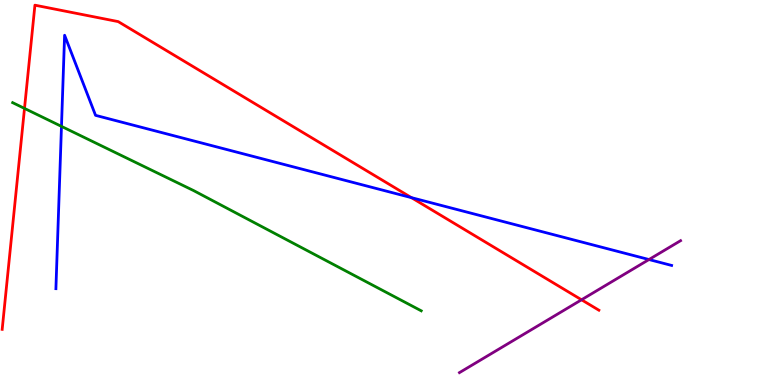[{'lines': ['blue', 'red'], 'intersections': [{'x': 5.31, 'y': 4.87}]}, {'lines': ['green', 'red'], 'intersections': [{'x': 0.316, 'y': 7.18}]}, {'lines': ['purple', 'red'], 'intersections': [{'x': 7.5, 'y': 2.21}]}, {'lines': ['blue', 'green'], 'intersections': [{'x': 0.793, 'y': 6.72}]}, {'lines': ['blue', 'purple'], 'intersections': [{'x': 8.37, 'y': 3.26}]}, {'lines': ['green', 'purple'], 'intersections': []}]